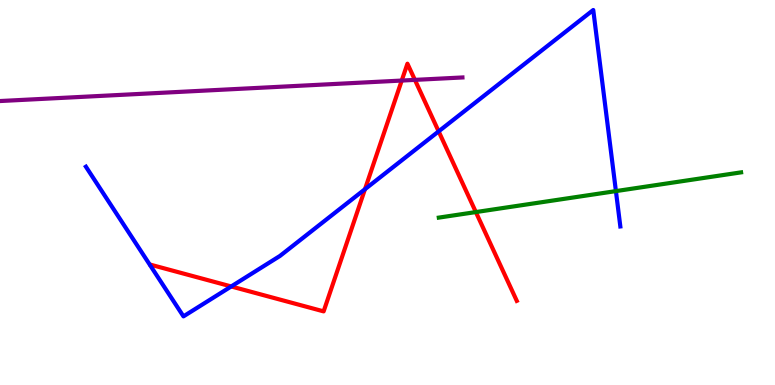[{'lines': ['blue', 'red'], 'intersections': [{'x': 2.98, 'y': 2.56}, {'x': 4.71, 'y': 5.09}, {'x': 5.66, 'y': 6.59}]}, {'lines': ['green', 'red'], 'intersections': [{'x': 6.14, 'y': 4.49}]}, {'lines': ['purple', 'red'], 'intersections': [{'x': 5.18, 'y': 7.91}, {'x': 5.35, 'y': 7.93}]}, {'lines': ['blue', 'green'], 'intersections': [{'x': 7.95, 'y': 5.04}]}, {'lines': ['blue', 'purple'], 'intersections': []}, {'lines': ['green', 'purple'], 'intersections': []}]